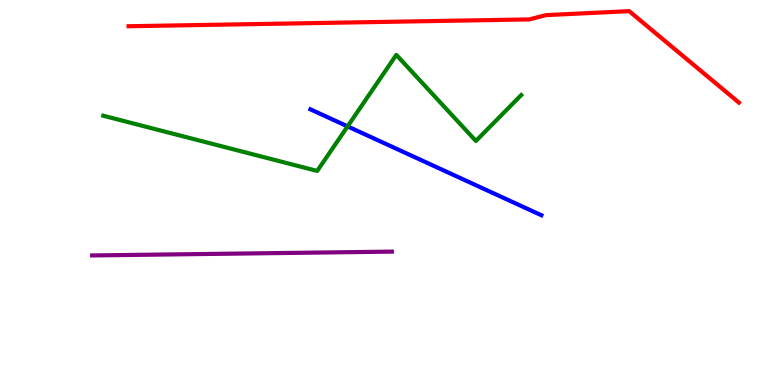[{'lines': ['blue', 'red'], 'intersections': []}, {'lines': ['green', 'red'], 'intersections': []}, {'lines': ['purple', 'red'], 'intersections': []}, {'lines': ['blue', 'green'], 'intersections': [{'x': 4.49, 'y': 6.72}]}, {'lines': ['blue', 'purple'], 'intersections': []}, {'lines': ['green', 'purple'], 'intersections': []}]